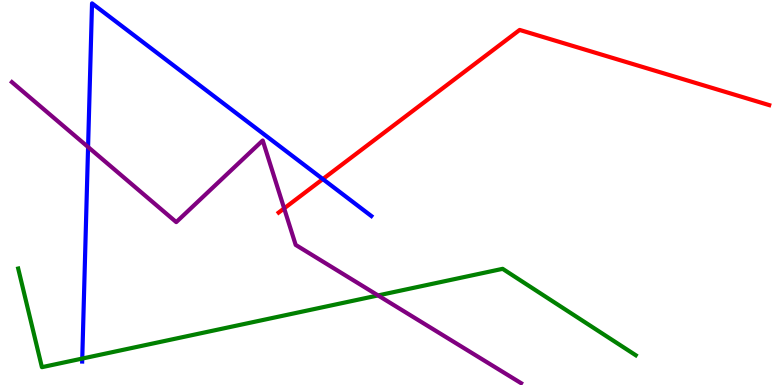[{'lines': ['blue', 'red'], 'intersections': [{'x': 4.17, 'y': 5.35}]}, {'lines': ['green', 'red'], 'intersections': []}, {'lines': ['purple', 'red'], 'intersections': [{'x': 3.67, 'y': 4.59}]}, {'lines': ['blue', 'green'], 'intersections': [{'x': 1.06, 'y': 0.687}]}, {'lines': ['blue', 'purple'], 'intersections': [{'x': 1.14, 'y': 6.18}]}, {'lines': ['green', 'purple'], 'intersections': [{'x': 4.88, 'y': 2.33}]}]